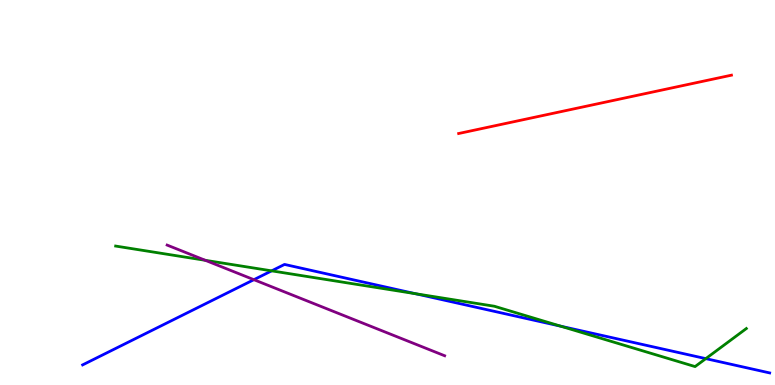[{'lines': ['blue', 'red'], 'intersections': []}, {'lines': ['green', 'red'], 'intersections': []}, {'lines': ['purple', 'red'], 'intersections': []}, {'lines': ['blue', 'green'], 'intersections': [{'x': 3.51, 'y': 2.96}, {'x': 5.36, 'y': 2.37}, {'x': 7.23, 'y': 1.53}, {'x': 9.11, 'y': 0.685}]}, {'lines': ['blue', 'purple'], 'intersections': [{'x': 3.28, 'y': 2.74}]}, {'lines': ['green', 'purple'], 'intersections': [{'x': 2.65, 'y': 3.24}]}]